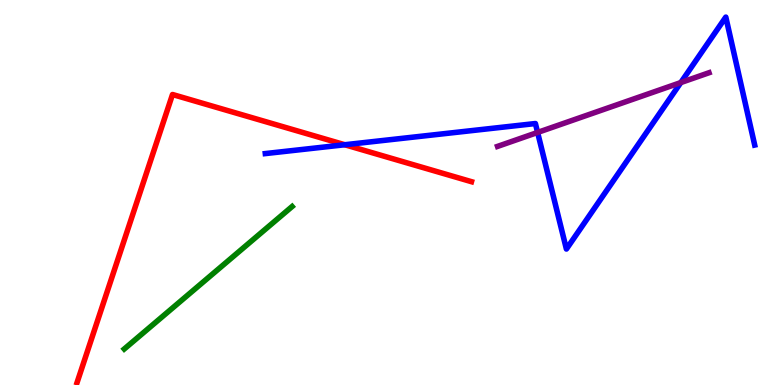[{'lines': ['blue', 'red'], 'intersections': [{'x': 4.45, 'y': 6.24}]}, {'lines': ['green', 'red'], 'intersections': []}, {'lines': ['purple', 'red'], 'intersections': []}, {'lines': ['blue', 'green'], 'intersections': []}, {'lines': ['blue', 'purple'], 'intersections': [{'x': 6.94, 'y': 6.56}, {'x': 8.78, 'y': 7.86}]}, {'lines': ['green', 'purple'], 'intersections': []}]